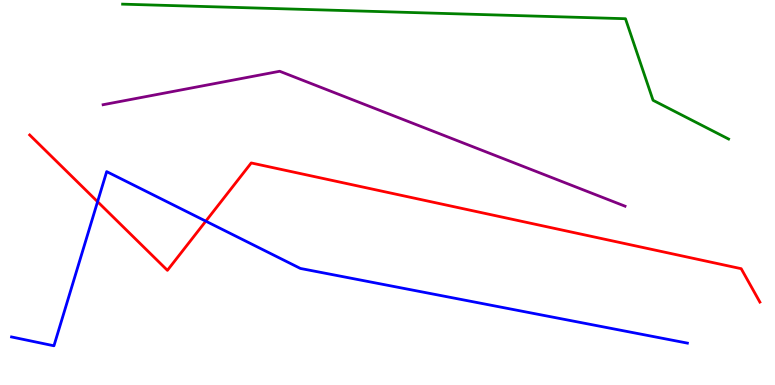[{'lines': ['blue', 'red'], 'intersections': [{'x': 1.26, 'y': 4.76}, {'x': 2.66, 'y': 4.26}]}, {'lines': ['green', 'red'], 'intersections': []}, {'lines': ['purple', 'red'], 'intersections': []}, {'lines': ['blue', 'green'], 'intersections': []}, {'lines': ['blue', 'purple'], 'intersections': []}, {'lines': ['green', 'purple'], 'intersections': []}]